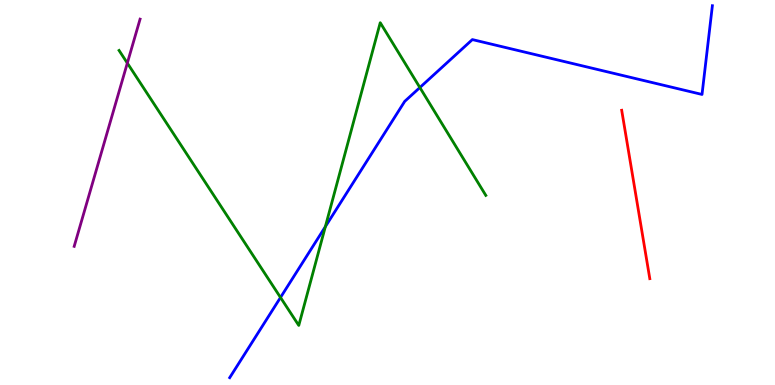[{'lines': ['blue', 'red'], 'intersections': []}, {'lines': ['green', 'red'], 'intersections': []}, {'lines': ['purple', 'red'], 'intersections': []}, {'lines': ['blue', 'green'], 'intersections': [{'x': 3.62, 'y': 2.27}, {'x': 4.2, 'y': 4.11}, {'x': 5.42, 'y': 7.73}]}, {'lines': ['blue', 'purple'], 'intersections': []}, {'lines': ['green', 'purple'], 'intersections': [{'x': 1.64, 'y': 8.36}]}]